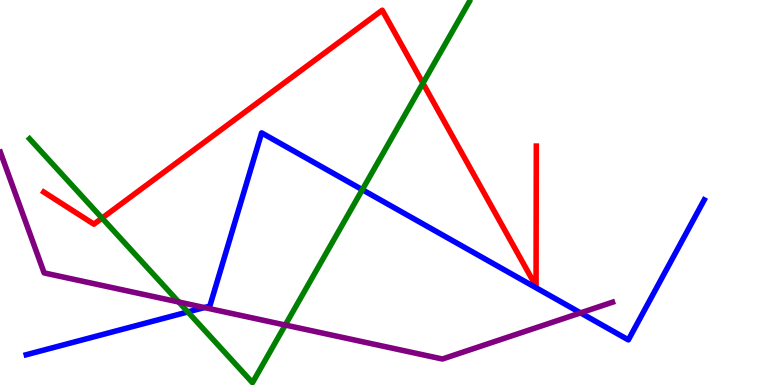[{'lines': ['blue', 'red'], 'intersections': []}, {'lines': ['green', 'red'], 'intersections': [{'x': 1.32, 'y': 4.33}, {'x': 5.46, 'y': 7.84}]}, {'lines': ['purple', 'red'], 'intersections': []}, {'lines': ['blue', 'green'], 'intersections': [{'x': 2.42, 'y': 1.9}, {'x': 4.67, 'y': 5.07}]}, {'lines': ['blue', 'purple'], 'intersections': [{'x': 2.64, 'y': 2.01}, {'x': 7.49, 'y': 1.87}]}, {'lines': ['green', 'purple'], 'intersections': [{'x': 2.31, 'y': 2.16}, {'x': 3.68, 'y': 1.56}]}]